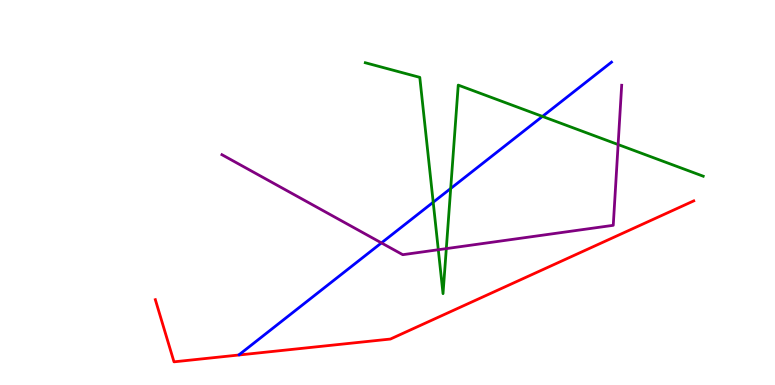[{'lines': ['blue', 'red'], 'intersections': []}, {'lines': ['green', 'red'], 'intersections': []}, {'lines': ['purple', 'red'], 'intersections': []}, {'lines': ['blue', 'green'], 'intersections': [{'x': 5.59, 'y': 4.75}, {'x': 5.82, 'y': 5.1}, {'x': 7.0, 'y': 6.98}]}, {'lines': ['blue', 'purple'], 'intersections': [{'x': 4.92, 'y': 3.69}]}, {'lines': ['green', 'purple'], 'intersections': [{'x': 5.66, 'y': 3.51}, {'x': 5.76, 'y': 3.54}, {'x': 7.98, 'y': 6.25}]}]